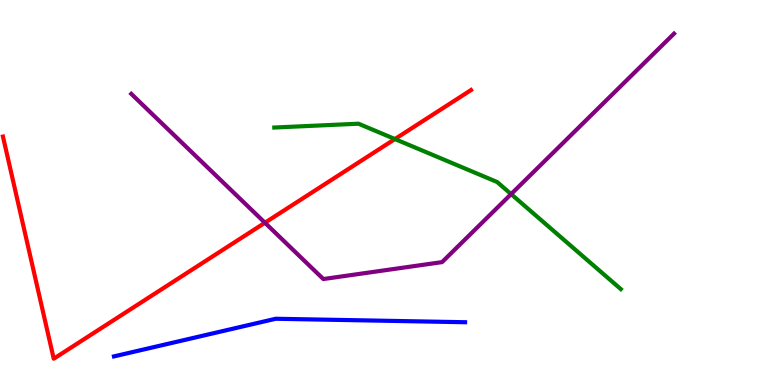[{'lines': ['blue', 'red'], 'intersections': []}, {'lines': ['green', 'red'], 'intersections': [{'x': 5.1, 'y': 6.39}]}, {'lines': ['purple', 'red'], 'intersections': [{'x': 3.42, 'y': 4.21}]}, {'lines': ['blue', 'green'], 'intersections': []}, {'lines': ['blue', 'purple'], 'intersections': []}, {'lines': ['green', 'purple'], 'intersections': [{'x': 6.59, 'y': 4.96}]}]